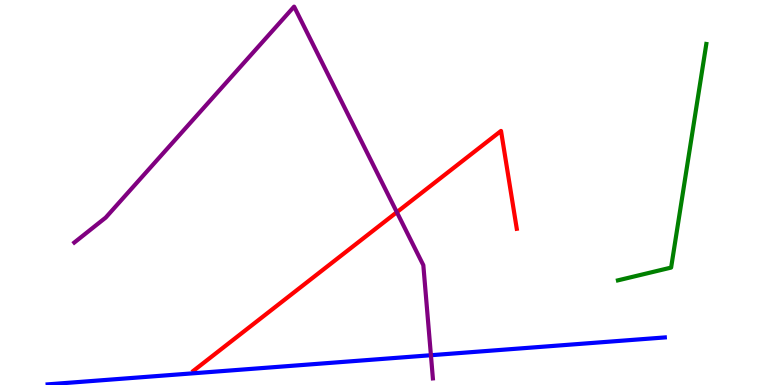[{'lines': ['blue', 'red'], 'intersections': []}, {'lines': ['green', 'red'], 'intersections': []}, {'lines': ['purple', 'red'], 'intersections': [{'x': 5.12, 'y': 4.49}]}, {'lines': ['blue', 'green'], 'intersections': []}, {'lines': ['blue', 'purple'], 'intersections': [{'x': 5.56, 'y': 0.773}]}, {'lines': ['green', 'purple'], 'intersections': []}]